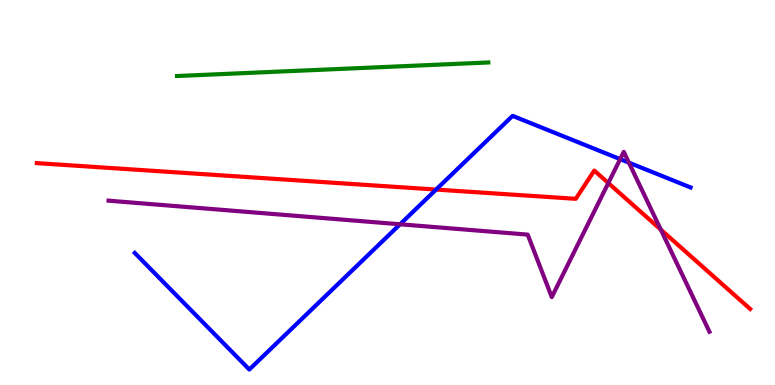[{'lines': ['blue', 'red'], 'intersections': [{'x': 5.63, 'y': 5.08}]}, {'lines': ['green', 'red'], 'intersections': []}, {'lines': ['purple', 'red'], 'intersections': [{'x': 7.85, 'y': 5.25}, {'x': 8.53, 'y': 4.04}]}, {'lines': ['blue', 'green'], 'intersections': []}, {'lines': ['blue', 'purple'], 'intersections': [{'x': 5.16, 'y': 4.17}, {'x': 8.0, 'y': 5.87}, {'x': 8.11, 'y': 5.78}]}, {'lines': ['green', 'purple'], 'intersections': []}]